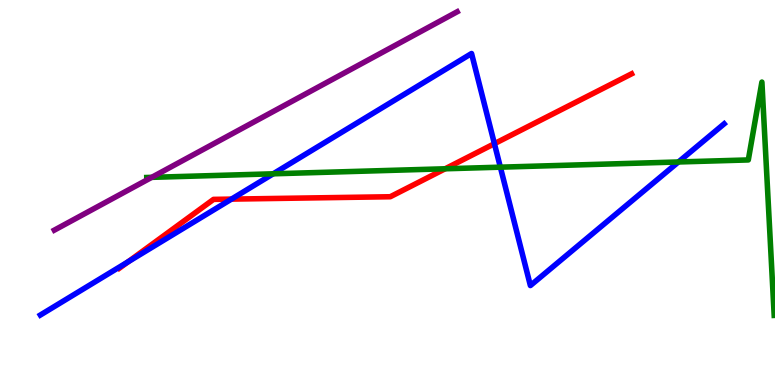[{'lines': ['blue', 'red'], 'intersections': [{'x': 1.65, 'y': 3.2}, {'x': 2.99, 'y': 4.83}, {'x': 6.38, 'y': 6.27}]}, {'lines': ['green', 'red'], 'intersections': [{'x': 5.74, 'y': 5.62}]}, {'lines': ['purple', 'red'], 'intersections': []}, {'lines': ['blue', 'green'], 'intersections': [{'x': 3.53, 'y': 5.49}, {'x': 6.46, 'y': 5.66}, {'x': 8.75, 'y': 5.79}]}, {'lines': ['blue', 'purple'], 'intersections': []}, {'lines': ['green', 'purple'], 'intersections': [{'x': 1.96, 'y': 5.39}]}]